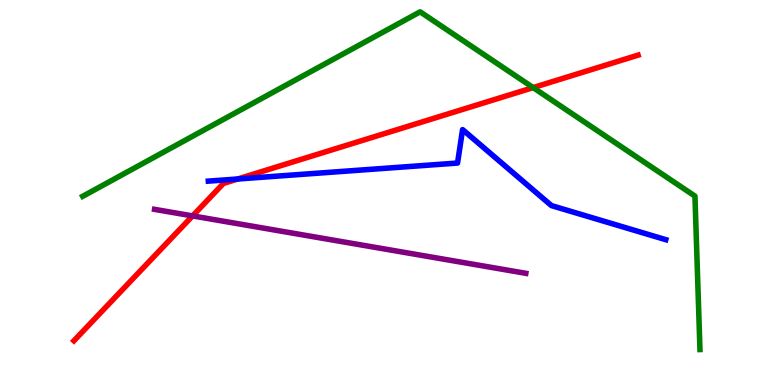[{'lines': ['blue', 'red'], 'intersections': [{'x': 3.07, 'y': 5.35}]}, {'lines': ['green', 'red'], 'intersections': [{'x': 6.88, 'y': 7.72}]}, {'lines': ['purple', 'red'], 'intersections': [{'x': 2.48, 'y': 4.39}]}, {'lines': ['blue', 'green'], 'intersections': []}, {'lines': ['blue', 'purple'], 'intersections': []}, {'lines': ['green', 'purple'], 'intersections': []}]